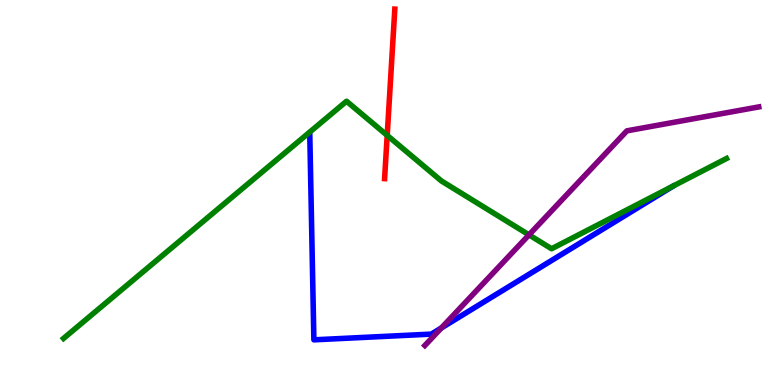[{'lines': ['blue', 'red'], 'intersections': []}, {'lines': ['green', 'red'], 'intersections': [{'x': 5.0, 'y': 6.48}]}, {'lines': ['purple', 'red'], 'intersections': []}, {'lines': ['blue', 'green'], 'intersections': []}, {'lines': ['blue', 'purple'], 'intersections': [{'x': 5.7, 'y': 1.48}]}, {'lines': ['green', 'purple'], 'intersections': [{'x': 6.83, 'y': 3.9}]}]